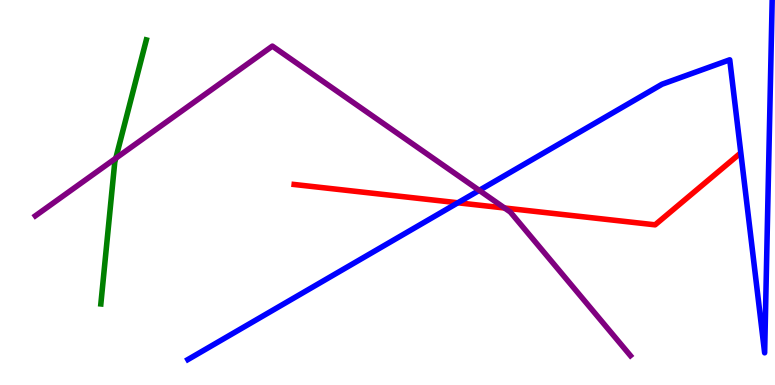[{'lines': ['blue', 'red'], 'intersections': [{'x': 5.91, 'y': 4.73}]}, {'lines': ['green', 'red'], 'intersections': []}, {'lines': ['purple', 'red'], 'intersections': [{'x': 6.51, 'y': 4.6}]}, {'lines': ['blue', 'green'], 'intersections': []}, {'lines': ['blue', 'purple'], 'intersections': [{'x': 6.18, 'y': 5.06}]}, {'lines': ['green', 'purple'], 'intersections': [{'x': 1.49, 'y': 5.89}]}]